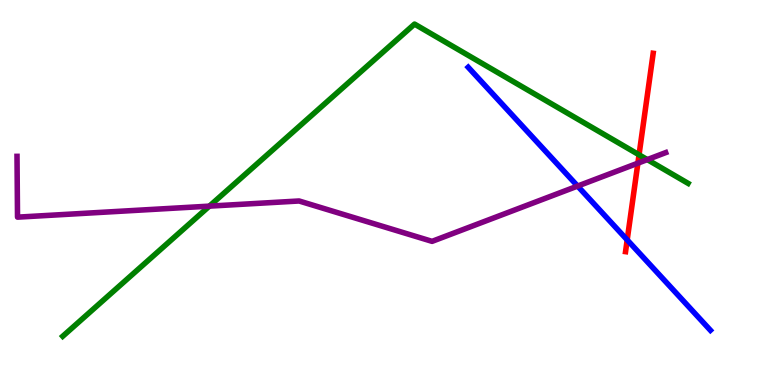[{'lines': ['blue', 'red'], 'intersections': [{'x': 8.09, 'y': 3.77}]}, {'lines': ['green', 'red'], 'intersections': [{'x': 8.25, 'y': 5.98}]}, {'lines': ['purple', 'red'], 'intersections': [{'x': 8.23, 'y': 5.76}]}, {'lines': ['blue', 'green'], 'intersections': []}, {'lines': ['blue', 'purple'], 'intersections': [{'x': 7.45, 'y': 5.17}]}, {'lines': ['green', 'purple'], 'intersections': [{'x': 2.7, 'y': 4.65}, {'x': 8.35, 'y': 5.85}]}]